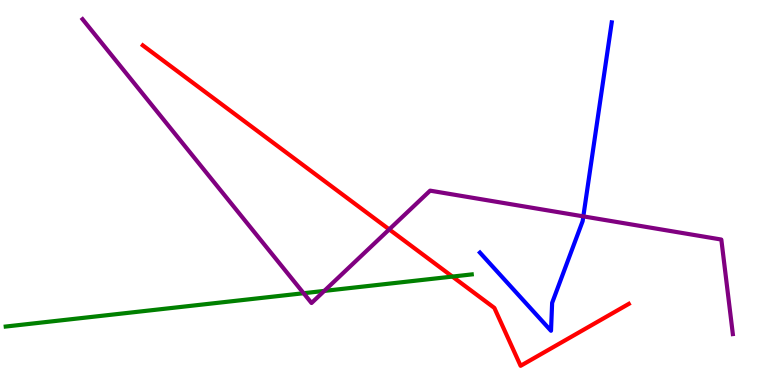[{'lines': ['blue', 'red'], 'intersections': []}, {'lines': ['green', 'red'], 'intersections': [{'x': 5.84, 'y': 2.82}]}, {'lines': ['purple', 'red'], 'intersections': [{'x': 5.02, 'y': 4.04}]}, {'lines': ['blue', 'green'], 'intersections': []}, {'lines': ['blue', 'purple'], 'intersections': [{'x': 7.53, 'y': 4.38}]}, {'lines': ['green', 'purple'], 'intersections': [{'x': 3.92, 'y': 2.38}, {'x': 4.18, 'y': 2.44}]}]